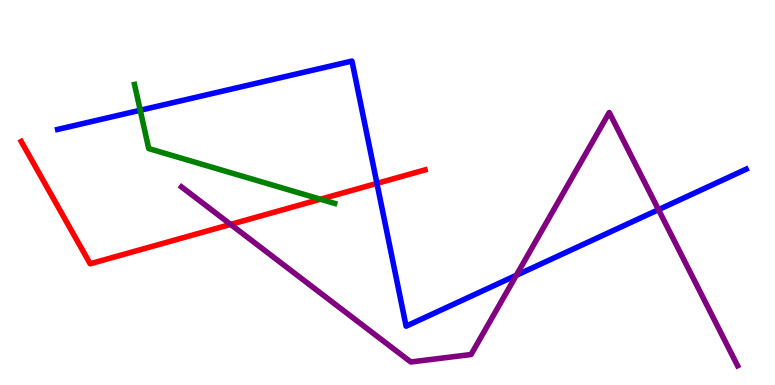[{'lines': ['blue', 'red'], 'intersections': [{'x': 4.86, 'y': 5.24}]}, {'lines': ['green', 'red'], 'intersections': [{'x': 4.13, 'y': 4.83}]}, {'lines': ['purple', 'red'], 'intersections': [{'x': 2.98, 'y': 4.17}]}, {'lines': ['blue', 'green'], 'intersections': [{'x': 1.81, 'y': 7.14}]}, {'lines': ['blue', 'purple'], 'intersections': [{'x': 6.66, 'y': 2.85}, {'x': 8.5, 'y': 4.55}]}, {'lines': ['green', 'purple'], 'intersections': []}]